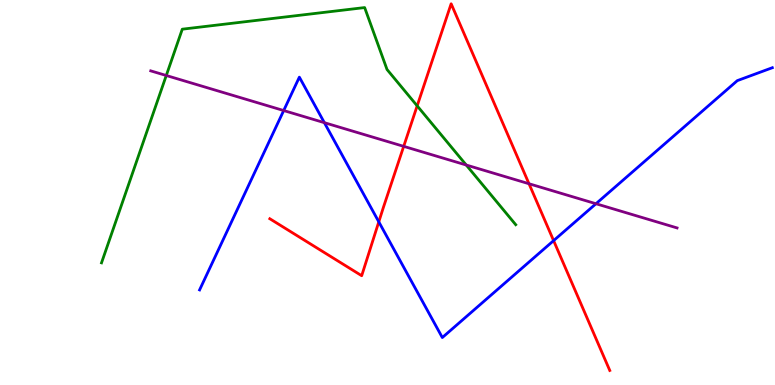[{'lines': ['blue', 'red'], 'intersections': [{'x': 4.89, 'y': 4.24}, {'x': 7.14, 'y': 3.75}]}, {'lines': ['green', 'red'], 'intersections': [{'x': 5.38, 'y': 7.25}]}, {'lines': ['purple', 'red'], 'intersections': [{'x': 5.21, 'y': 6.2}, {'x': 6.83, 'y': 5.23}]}, {'lines': ['blue', 'green'], 'intersections': []}, {'lines': ['blue', 'purple'], 'intersections': [{'x': 3.66, 'y': 7.13}, {'x': 4.19, 'y': 6.81}, {'x': 7.69, 'y': 4.71}]}, {'lines': ['green', 'purple'], 'intersections': [{'x': 2.15, 'y': 8.04}, {'x': 6.02, 'y': 5.71}]}]